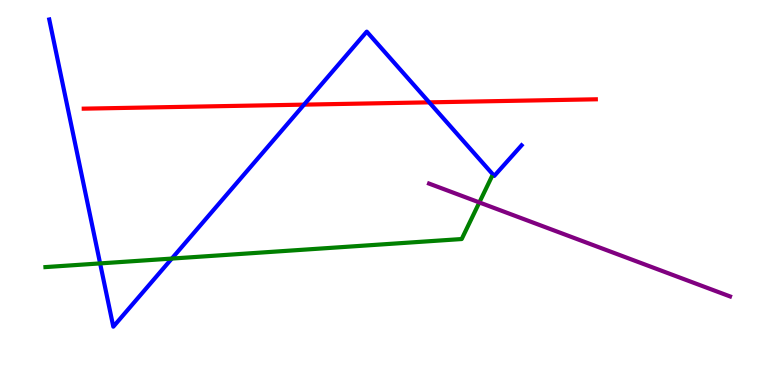[{'lines': ['blue', 'red'], 'intersections': [{'x': 3.92, 'y': 7.28}, {'x': 5.54, 'y': 7.34}]}, {'lines': ['green', 'red'], 'intersections': []}, {'lines': ['purple', 'red'], 'intersections': []}, {'lines': ['blue', 'green'], 'intersections': [{'x': 1.29, 'y': 3.16}, {'x': 2.22, 'y': 3.28}]}, {'lines': ['blue', 'purple'], 'intersections': []}, {'lines': ['green', 'purple'], 'intersections': [{'x': 6.19, 'y': 4.74}]}]